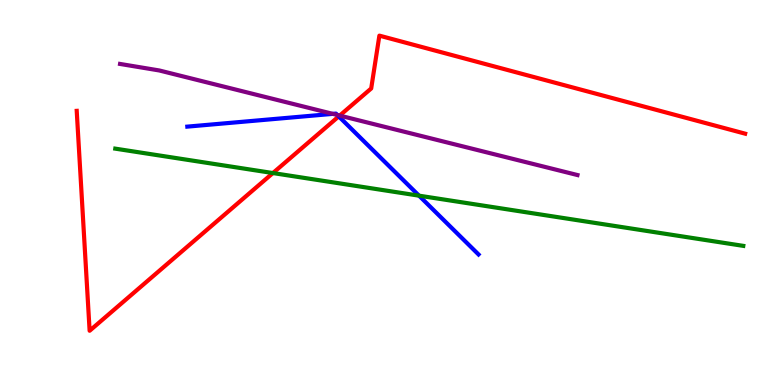[{'lines': ['blue', 'red'], 'intersections': [{'x': 4.37, 'y': 6.98}]}, {'lines': ['green', 'red'], 'intersections': [{'x': 3.52, 'y': 5.51}]}, {'lines': ['purple', 'red'], 'intersections': [{'x': 4.38, 'y': 7.0}]}, {'lines': ['blue', 'green'], 'intersections': [{'x': 5.41, 'y': 4.92}]}, {'lines': ['blue', 'purple'], 'intersections': [{'x': 4.29, 'y': 7.04}, {'x': 4.35, 'y': 7.01}]}, {'lines': ['green', 'purple'], 'intersections': []}]